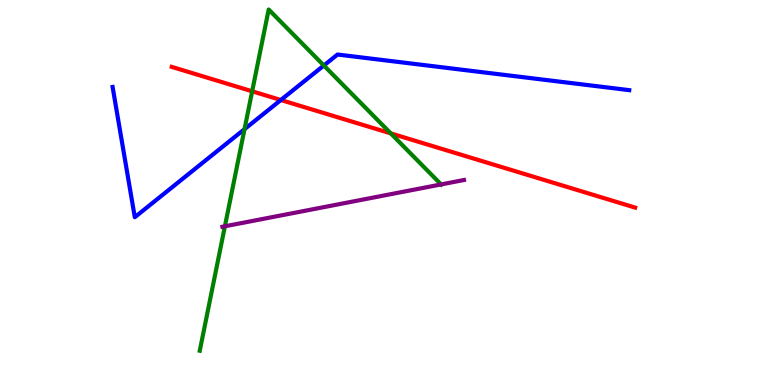[{'lines': ['blue', 'red'], 'intersections': [{'x': 3.62, 'y': 7.4}]}, {'lines': ['green', 'red'], 'intersections': [{'x': 3.25, 'y': 7.63}, {'x': 5.04, 'y': 6.54}]}, {'lines': ['purple', 'red'], 'intersections': []}, {'lines': ['blue', 'green'], 'intersections': [{'x': 3.16, 'y': 6.65}, {'x': 4.18, 'y': 8.3}]}, {'lines': ['blue', 'purple'], 'intersections': []}, {'lines': ['green', 'purple'], 'intersections': [{'x': 2.9, 'y': 4.12}, {'x': 5.69, 'y': 5.21}]}]